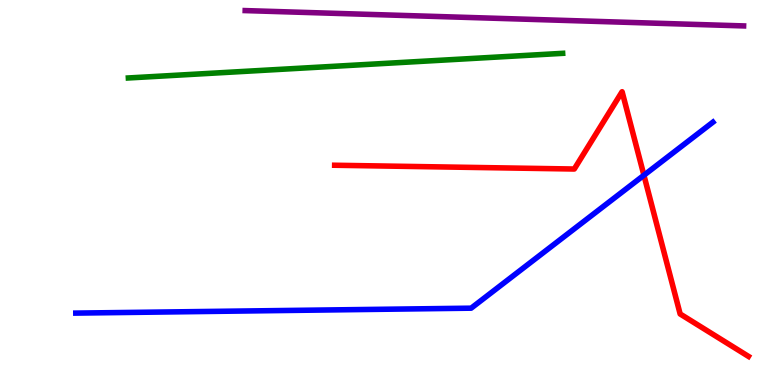[{'lines': ['blue', 'red'], 'intersections': [{'x': 8.31, 'y': 5.45}]}, {'lines': ['green', 'red'], 'intersections': []}, {'lines': ['purple', 'red'], 'intersections': []}, {'lines': ['blue', 'green'], 'intersections': []}, {'lines': ['blue', 'purple'], 'intersections': []}, {'lines': ['green', 'purple'], 'intersections': []}]